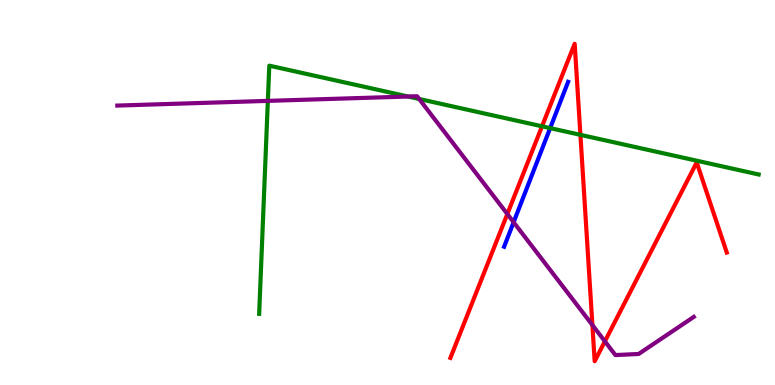[{'lines': ['blue', 'red'], 'intersections': []}, {'lines': ['green', 'red'], 'intersections': [{'x': 6.99, 'y': 6.72}, {'x': 7.49, 'y': 6.5}]}, {'lines': ['purple', 'red'], 'intersections': [{'x': 6.55, 'y': 4.44}, {'x': 7.64, 'y': 1.56}, {'x': 7.8, 'y': 1.13}]}, {'lines': ['blue', 'green'], 'intersections': [{'x': 7.1, 'y': 6.67}]}, {'lines': ['blue', 'purple'], 'intersections': [{'x': 6.63, 'y': 4.23}]}, {'lines': ['green', 'purple'], 'intersections': [{'x': 3.46, 'y': 7.38}, {'x': 5.27, 'y': 7.49}, {'x': 5.41, 'y': 7.43}]}]